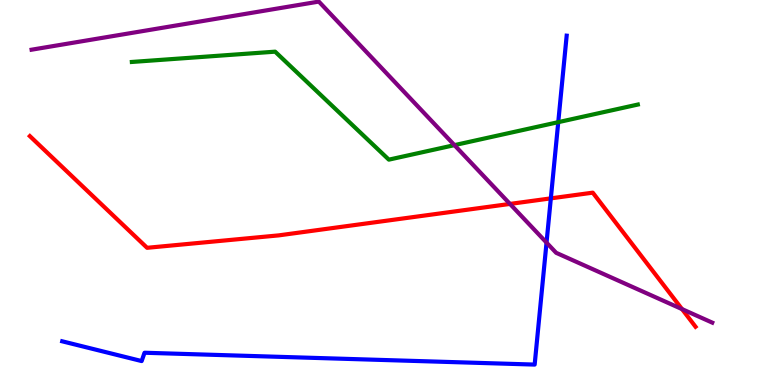[{'lines': ['blue', 'red'], 'intersections': [{'x': 7.11, 'y': 4.85}]}, {'lines': ['green', 'red'], 'intersections': []}, {'lines': ['purple', 'red'], 'intersections': [{'x': 6.58, 'y': 4.7}, {'x': 8.8, 'y': 1.97}]}, {'lines': ['blue', 'green'], 'intersections': [{'x': 7.2, 'y': 6.83}]}, {'lines': ['blue', 'purple'], 'intersections': [{'x': 7.05, 'y': 3.7}]}, {'lines': ['green', 'purple'], 'intersections': [{'x': 5.86, 'y': 6.23}]}]